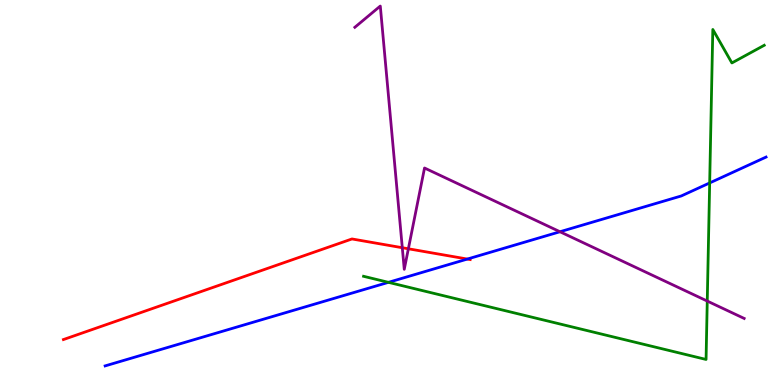[{'lines': ['blue', 'red'], 'intersections': [{'x': 6.03, 'y': 3.27}]}, {'lines': ['green', 'red'], 'intersections': []}, {'lines': ['purple', 'red'], 'intersections': [{'x': 5.19, 'y': 3.57}, {'x': 5.27, 'y': 3.54}]}, {'lines': ['blue', 'green'], 'intersections': [{'x': 5.01, 'y': 2.67}, {'x': 9.16, 'y': 5.25}]}, {'lines': ['blue', 'purple'], 'intersections': [{'x': 7.23, 'y': 3.98}]}, {'lines': ['green', 'purple'], 'intersections': [{'x': 9.13, 'y': 2.18}]}]